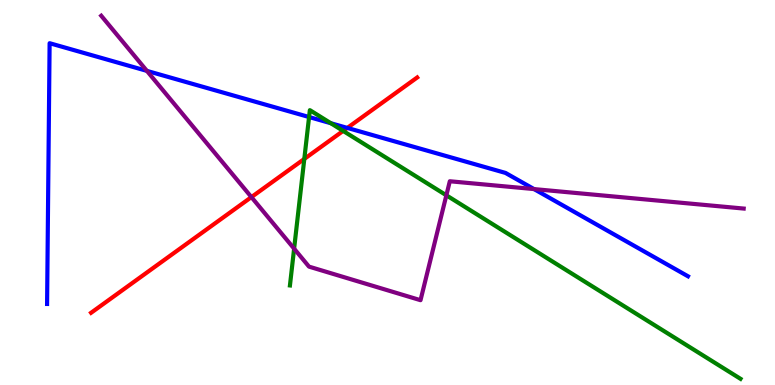[{'lines': ['blue', 'red'], 'intersections': [{'x': 4.48, 'y': 6.68}]}, {'lines': ['green', 'red'], 'intersections': [{'x': 3.93, 'y': 5.87}, {'x': 4.43, 'y': 6.6}]}, {'lines': ['purple', 'red'], 'intersections': [{'x': 3.24, 'y': 4.88}]}, {'lines': ['blue', 'green'], 'intersections': [{'x': 3.99, 'y': 6.96}, {'x': 4.27, 'y': 6.8}]}, {'lines': ['blue', 'purple'], 'intersections': [{'x': 1.9, 'y': 8.16}, {'x': 6.89, 'y': 5.09}]}, {'lines': ['green', 'purple'], 'intersections': [{'x': 3.8, 'y': 3.54}, {'x': 5.76, 'y': 4.93}]}]